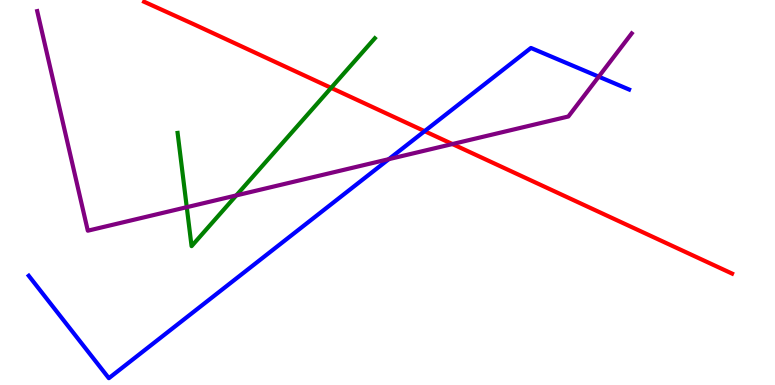[{'lines': ['blue', 'red'], 'intersections': [{'x': 5.48, 'y': 6.59}]}, {'lines': ['green', 'red'], 'intersections': [{'x': 4.27, 'y': 7.72}]}, {'lines': ['purple', 'red'], 'intersections': [{'x': 5.84, 'y': 6.26}]}, {'lines': ['blue', 'green'], 'intersections': []}, {'lines': ['blue', 'purple'], 'intersections': [{'x': 5.02, 'y': 5.87}, {'x': 7.73, 'y': 8.01}]}, {'lines': ['green', 'purple'], 'intersections': [{'x': 2.41, 'y': 4.62}, {'x': 3.05, 'y': 4.92}]}]